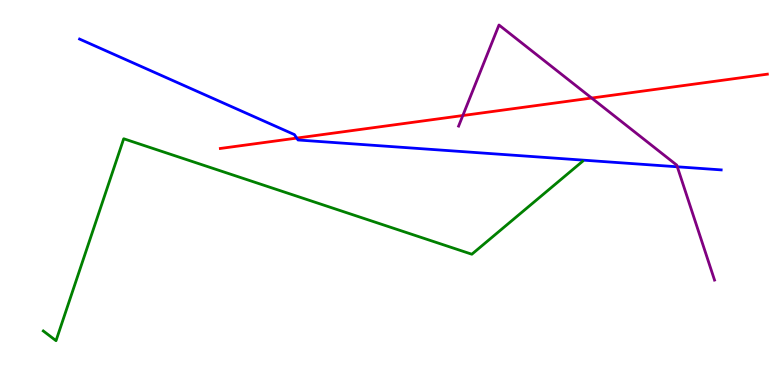[{'lines': ['blue', 'red'], 'intersections': [{'x': 3.83, 'y': 6.41}]}, {'lines': ['green', 'red'], 'intersections': []}, {'lines': ['purple', 'red'], 'intersections': [{'x': 5.97, 'y': 7.0}, {'x': 7.63, 'y': 7.45}]}, {'lines': ['blue', 'green'], 'intersections': []}, {'lines': ['blue', 'purple'], 'intersections': [{'x': 8.74, 'y': 5.67}]}, {'lines': ['green', 'purple'], 'intersections': []}]